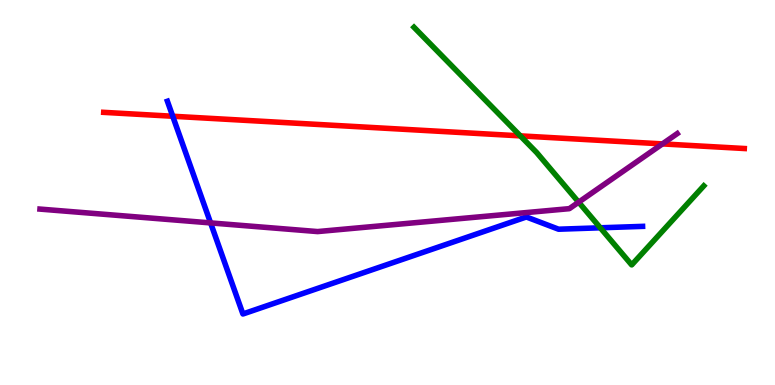[{'lines': ['blue', 'red'], 'intersections': [{'x': 2.23, 'y': 6.98}]}, {'lines': ['green', 'red'], 'intersections': [{'x': 6.71, 'y': 6.47}]}, {'lines': ['purple', 'red'], 'intersections': [{'x': 8.55, 'y': 6.26}]}, {'lines': ['blue', 'green'], 'intersections': [{'x': 7.75, 'y': 4.08}]}, {'lines': ['blue', 'purple'], 'intersections': [{'x': 2.72, 'y': 4.21}]}, {'lines': ['green', 'purple'], 'intersections': [{'x': 7.47, 'y': 4.75}]}]